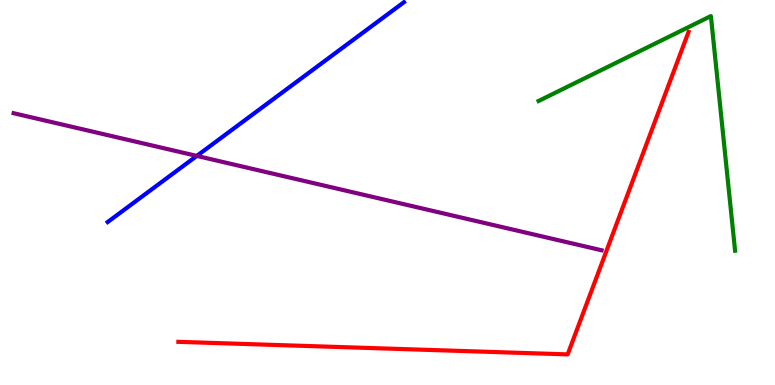[{'lines': ['blue', 'red'], 'intersections': []}, {'lines': ['green', 'red'], 'intersections': []}, {'lines': ['purple', 'red'], 'intersections': []}, {'lines': ['blue', 'green'], 'intersections': []}, {'lines': ['blue', 'purple'], 'intersections': [{'x': 2.54, 'y': 5.95}]}, {'lines': ['green', 'purple'], 'intersections': []}]